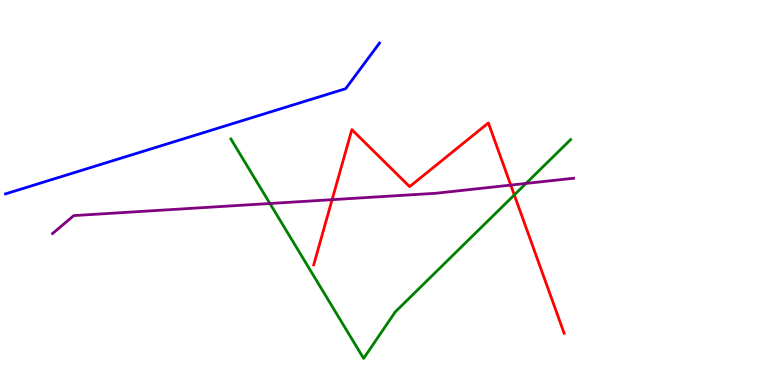[{'lines': ['blue', 'red'], 'intersections': []}, {'lines': ['green', 'red'], 'intersections': [{'x': 6.64, 'y': 4.94}]}, {'lines': ['purple', 'red'], 'intersections': [{'x': 4.29, 'y': 4.81}, {'x': 6.59, 'y': 5.19}]}, {'lines': ['blue', 'green'], 'intersections': []}, {'lines': ['blue', 'purple'], 'intersections': []}, {'lines': ['green', 'purple'], 'intersections': [{'x': 3.48, 'y': 4.71}, {'x': 6.79, 'y': 5.24}]}]